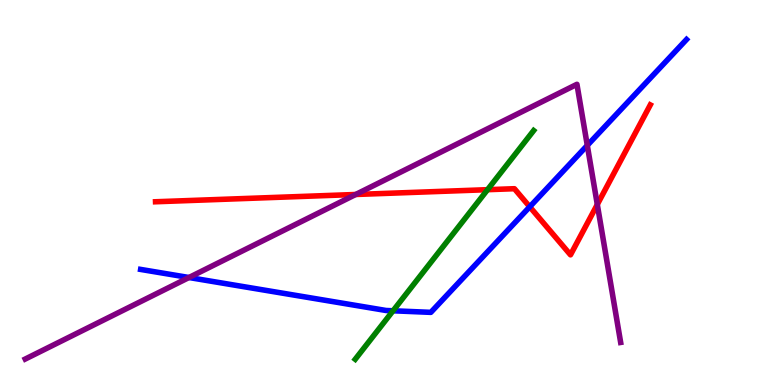[{'lines': ['blue', 'red'], 'intersections': [{'x': 6.84, 'y': 4.63}]}, {'lines': ['green', 'red'], 'intersections': [{'x': 6.29, 'y': 5.07}]}, {'lines': ['purple', 'red'], 'intersections': [{'x': 4.59, 'y': 4.95}, {'x': 7.71, 'y': 4.69}]}, {'lines': ['blue', 'green'], 'intersections': [{'x': 5.07, 'y': 1.93}]}, {'lines': ['blue', 'purple'], 'intersections': [{'x': 2.44, 'y': 2.79}, {'x': 7.58, 'y': 6.22}]}, {'lines': ['green', 'purple'], 'intersections': []}]